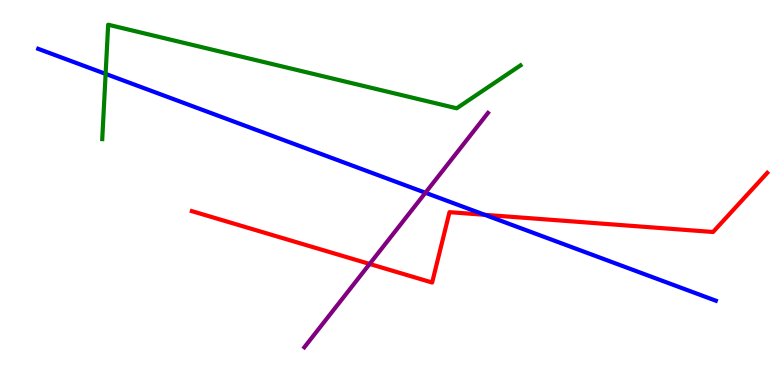[{'lines': ['blue', 'red'], 'intersections': [{'x': 6.26, 'y': 4.42}]}, {'lines': ['green', 'red'], 'intersections': []}, {'lines': ['purple', 'red'], 'intersections': [{'x': 4.77, 'y': 3.14}]}, {'lines': ['blue', 'green'], 'intersections': [{'x': 1.36, 'y': 8.08}]}, {'lines': ['blue', 'purple'], 'intersections': [{'x': 5.49, 'y': 4.99}]}, {'lines': ['green', 'purple'], 'intersections': []}]